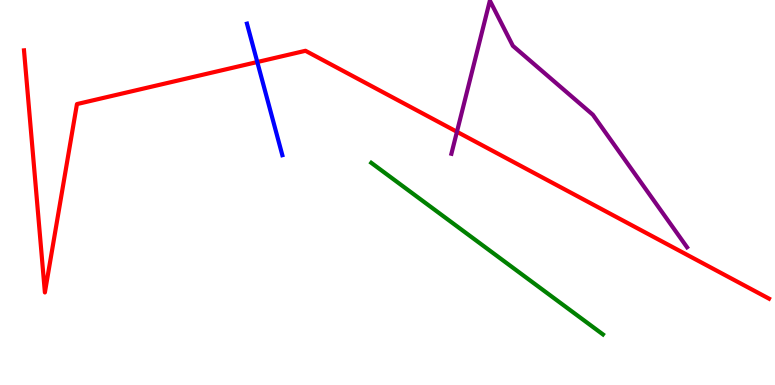[{'lines': ['blue', 'red'], 'intersections': [{'x': 3.32, 'y': 8.39}]}, {'lines': ['green', 'red'], 'intersections': []}, {'lines': ['purple', 'red'], 'intersections': [{'x': 5.9, 'y': 6.58}]}, {'lines': ['blue', 'green'], 'intersections': []}, {'lines': ['blue', 'purple'], 'intersections': []}, {'lines': ['green', 'purple'], 'intersections': []}]